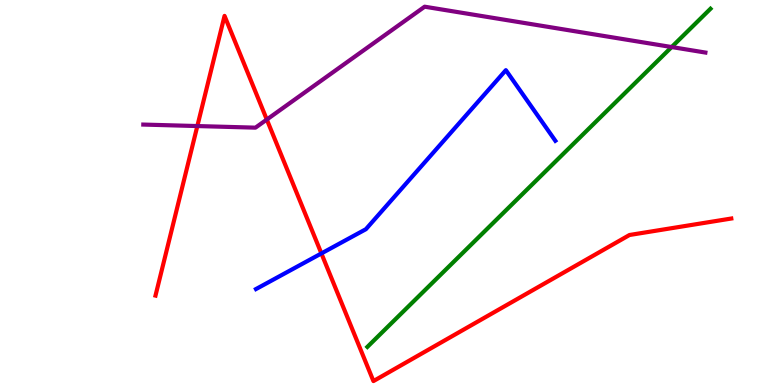[{'lines': ['blue', 'red'], 'intersections': [{'x': 4.15, 'y': 3.42}]}, {'lines': ['green', 'red'], 'intersections': []}, {'lines': ['purple', 'red'], 'intersections': [{'x': 2.55, 'y': 6.73}, {'x': 3.44, 'y': 6.89}]}, {'lines': ['blue', 'green'], 'intersections': []}, {'lines': ['blue', 'purple'], 'intersections': []}, {'lines': ['green', 'purple'], 'intersections': [{'x': 8.67, 'y': 8.78}]}]